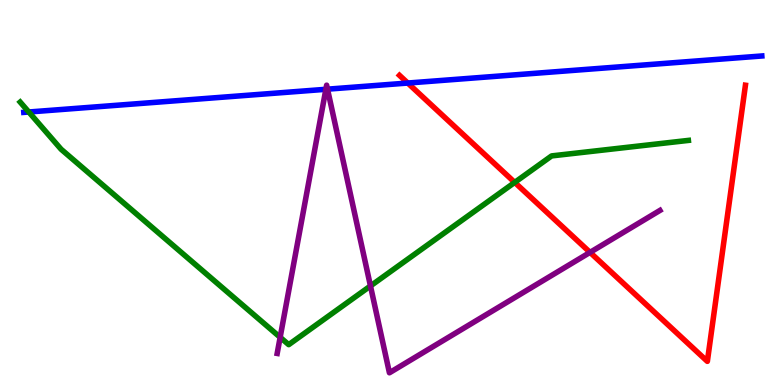[{'lines': ['blue', 'red'], 'intersections': [{'x': 5.26, 'y': 7.84}]}, {'lines': ['green', 'red'], 'intersections': [{'x': 6.64, 'y': 5.26}]}, {'lines': ['purple', 'red'], 'intersections': [{'x': 7.61, 'y': 3.44}]}, {'lines': ['blue', 'green'], 'intersections': [{'x': 0.372, 'y': 7.09}]}, {'lines': ['blue', 'purple'], 'intersections': [{'x': 4.2, 'y': 7.68}, {'x': 4.23, 'y': 7.68}]}, {'lines': ['green', 'purple'], 'intersections': [{'x': 3.61, 'y': 1.24}, {'x': 4.78, 'y': 2.57}]}]